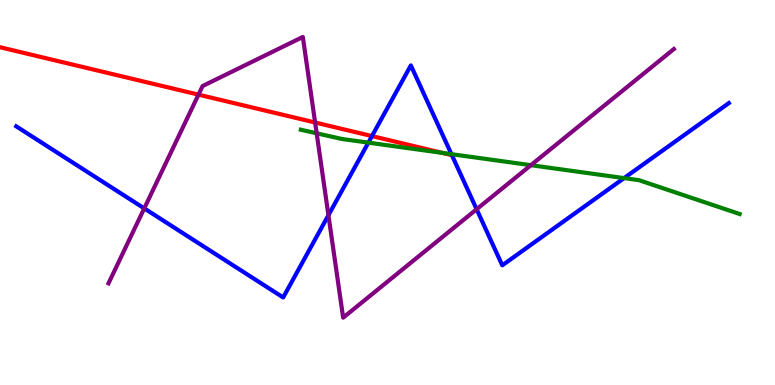[{'lines': ['blue', 'red'], 'intersections': [{'x': 4.8, 'y': 6.47}, {'x': 5.83, 'y': 5.97}]}, {'lines': ['green', 'red'], 'intersections': [{'x': 5.71, 'y': 6.03}]}, {'lines': ['purple', 'red'], 'intersections': [{'x': 2.56, 'y': 7.54}, {'x': 4.07, 'y': 6.82}]}, {'lines': ['blue', 'green'], 'intersections': [{'x': 4.75, 'y': 6.29}, {'x': 5.83, 'y': 6.0}, {'x': 8.05, 'y': 5.37}]}, {'lines': ['blue', 'purple'], 'intersections': [{'x': 1.86, 'y': 4.59}, {'x': 4.24, 'y': 4.41}, {'x': 6.15, 'y': 4.56}]}, {'lines': ['green', 'purple'], 'intersections': [{'x': 4.09, 'y': 6.54}, {'x': 6.85, 'y': 5.71}]}]